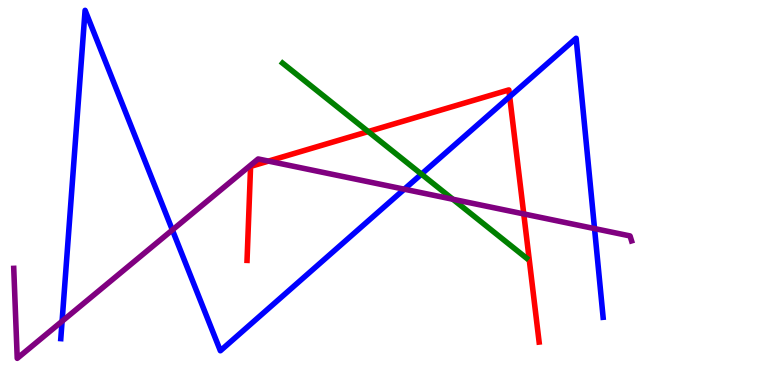[{'lines': ['blue', 'red'], 'intersections': [{'x': 6.58, 'y': 7.49}]}, {'lines': ['green', 'red'], 'intersections': [{'x': 4.75, 'y': 6.58}]}, {'lines': ['purple', 'red'], 'intersections': [{'x': 3.46, 'y': 5.82}, {'x': 6.76, 'y': 4.44}]}, {'lines': ['blue', 'green'], 'intersections': [{'x': 5.44, 'y': 5.48}]}, {'lines': ['blue', 'purple'], 'intersections': [{'x': 0.801, 'y': 1.66}, {'x': 2.22, 'y': 4.03}, {'x': 5.22, 'y': 5.09}, {'x': 7.67, 'y': 4.06}]}, {'lines': ['green', 'purple'], 'intersections': [{'x': 5.84, 'y': 4.82}]}]